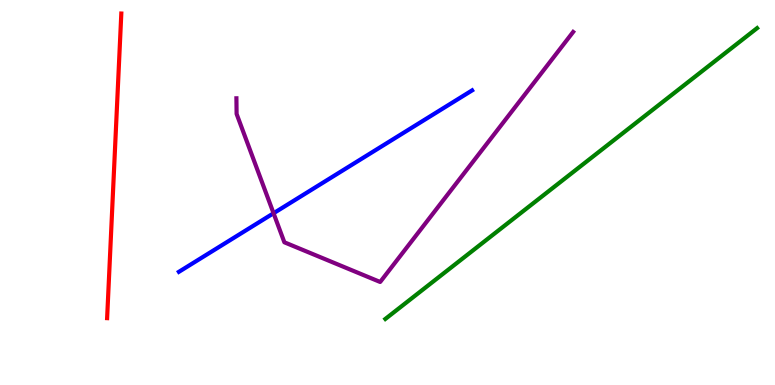[{'lines': ['blue', 'red'], 'intersections': []}, {'lines': ['green', 'red'], 'intersections': []}, {'lines': ['purple', 'red'], 'intersections': []}, {'lines': ['blue', 'green'], 'intersections': []}, {'lines': ['blue', 'purple'], 'intersections': [{'x': 3.53, 'y': 4.46}]}, {'lines': ['green', 'purple'], 'intersections': []}]